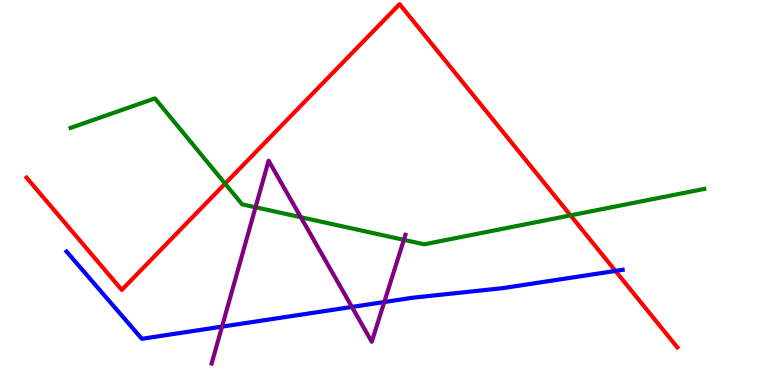[{'lines': ['blue', 'red'], 'intersections': [{'x': 7.94, 'y': 2.96}]}, {'lines': ['green', 'red'], 'intersections': [{'x': 2.9, 'y': 5.23}, {'x': 7.36, 'y': 4.41}]}, {'lines': ['purple', 'red'], 'intersections': []}, {'lines': ['blue', 'green'], 'intersections': []}, {'lines': ['blue', 'purple'], 'intersections': [{'x': 2.86, 'y': 1.52}, {'x': 4.54, 'y': 2.03}, {'x': 4.96, 'y': 2.15}]}, {'lines': ['green', 'purple'], 'intersections': [{'x': 3.3, 'y': 4.62}, {'x': 3.88, 'y': 4.36}, {'x': 5.21, 'y': 3.77}]}]